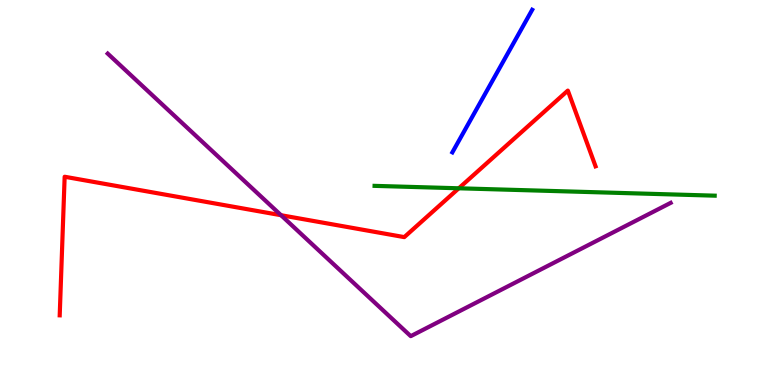[{'lines': ['blue', 'red'], 'intersections': []}, {'lines': ['green', 'red'], 'intersections': [{'x': 5.92, 'y': 5.11}]}, {'lines': ['purple', 'red'], 'intersections': [{'x': 3.63, 'y': 4.41}]}, {'lines': ['blue', 'green'], 'intersections': []}, {'lines': ['blue', 'purple'], 'intersections': []}, {'lines': ['green', 'purple'], 'intersections': []}]